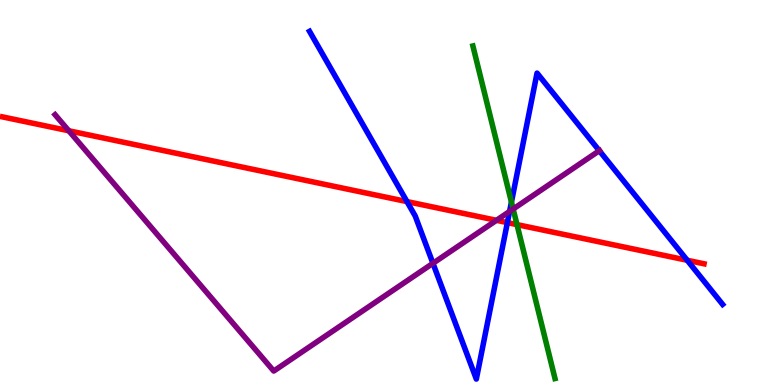[{'lines': ['blue', 'red'], 'intersections': [{'x': 5.25, 'y': 4.76}, {'x': 6.55, 'y': 4.22}, {'x': 8.87, 'y': 3.24}]}, {'lines': ['green', 'red'], 'intersections': [{'x': 6.67, 'y': 4.17}]}, {'lines': ['purple', 'red'], 'intersections': [{'x': 0.887, 'y': 6.6}, {'x': 6.41, 'y': 4.28}]}, {'lines': ['blue', 'green'], 'intersections': [{'x': 6.6, 'y': 4.75}]}, {'lines': ['blue', 'purple'], 'intersections': [{'x': 5.59, 'y': 3.16}, {'x': 6.58, 'y': 4.51}, {'x': 7.73, 'y': 6.09}]}, {'lines': ['green', 'purple'], 'intersections': [{'x': 6.62, 'y': 4.57}]}]